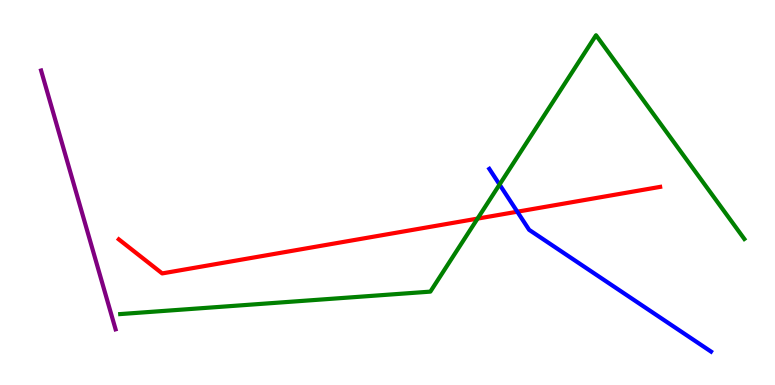[{'lines': ['blue', 'red'], 'intersections': [{'x': 6.67, 'y': 4.5}]}, {'lines': ['green', 'red'], 'intersections': [{'x': 6.16, 'y': 4.32}]}, {'lines': ['purple', 'red'], 'intersections': []}, {'lines': ['blue', 'green'], 'intersections': [{'x': 6.45, 'y': 5.21}]}, {'lines': ['blue', 'purple'], 'intersections': []}, {'lines': ['green', 'purple'], 'intersections': []}]